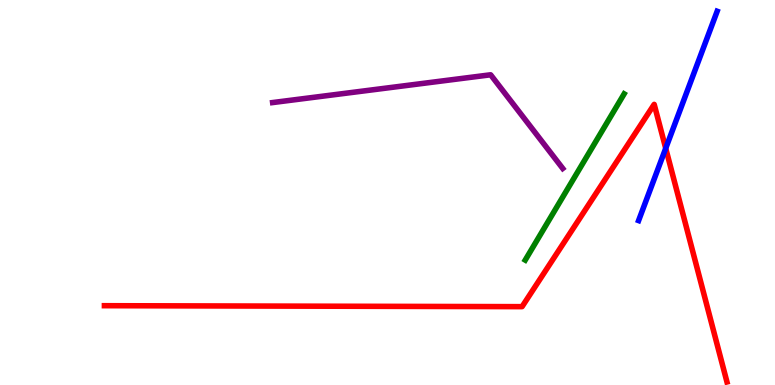[{'lines': ['blue', 'red'], 'intersections': [{'x': 8.59, 'y': 6.15}]}, {'lines': ['green', 'red'], 'intersections': []}, {'lines': ['purple', 'red'], 'intersections': []}, {'lines': ['blue', 'green'], 'intersections': []}, {'lines': ['blue', 'purple'], 'intersections': []}, {'lines': ['green', 'purple'], 'intersections': []}]